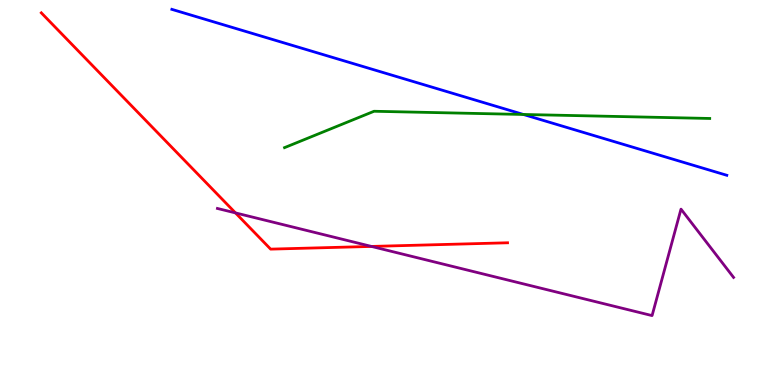[{'lines': ['blue', 'red'], 'intersections': []}, {'lines': ['green', 'red'], 'intersections': []}, {'lines': ['purple', 'red'], 'intersections': [{'x': 3.04, 'y': 4.47}, {'x': 4.79, 'y': 3.6}]}, {'lines': ['blue', 'green'], 'intersections': [{'x': 6.75, 'y': 7.03}]}, {'lines': ['blue', 'purple'], 'intersections': []}, {'lines': ['green', 'purple'], 'intersections': []}]